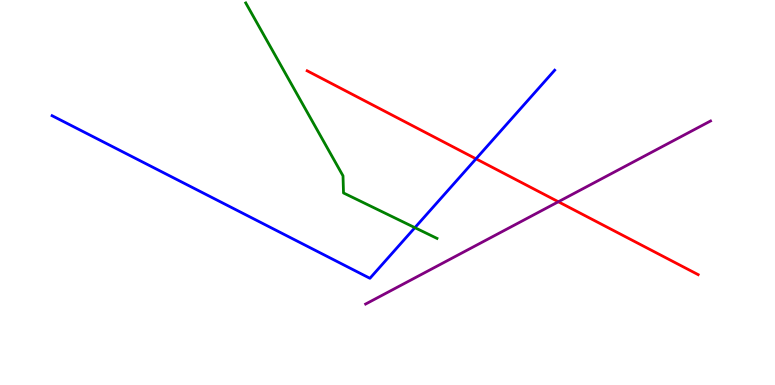[{'lines': ['blue', 'red'], 'intersections': [{'x': 6.14, 'y': 5.87}]}, {'lines': ['green', 'red'], 'intersections': []}, {'lines': ['purple', 'red'], 'intersections': [{'x': 7.2, 'y': 4.76}]}, {'lines': ['blue', 'green'], 'intersections': [{'x': 5.35, 'y': 4.09}]}, {'lines': ['blue', 'purple'], 'intersections': []}, {'lines': ['green', 'purple'], 'intersections': []}]